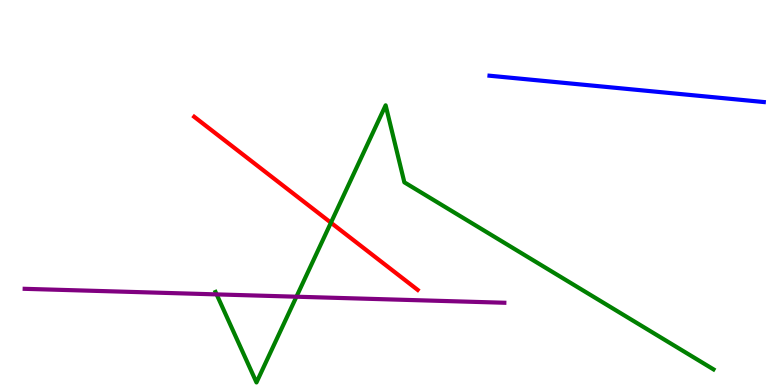[{'lines': ['blue', 'red'], 'intersections': []}, {'lines': ['green', 'red'], 'intersections': [{'x': 4.27, 'y': 4.22}]}, {'lines': ['purple', 'red'], 'intersections': []}, {'lines': ['blue', 'green'], 'intersections': []}, {'lines': ['blue', 'purple'], 'intersections': []}, {'lines': ['green', 'purple'], 'intersections': [{'x': 2.8, 'y': 2.35}, {'x': 3.82, 'y': 2.29}]}]